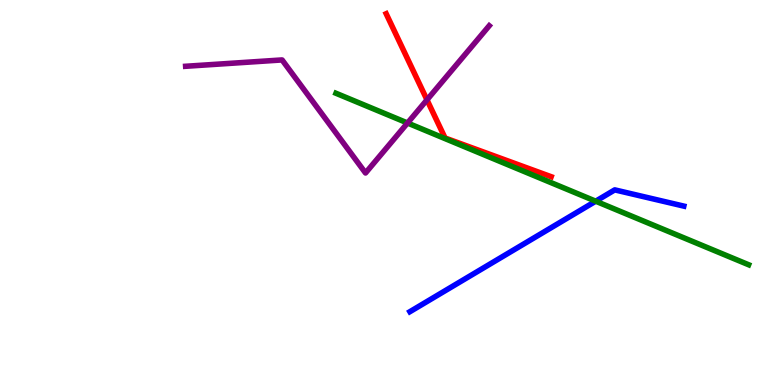[{'lines': ['blue', 'red'], 'intersections': []}, {'lines': ['green', 'red'], 'intersections': []}, {'lines': ['purple', 'red'], 'intersections': [{'x': 5.51, 'y': 7.41}]}, {'lines': ['blue', 'green'], 'intersections': [{'x': 7.69, 'y': 4.77}]}, {'lines': ['blue', 'purple'], 'intersections': []}, {'lines': ['green', 'purple'], 'intersections': [{'x': 5.26, 'y': 6.81}]}]